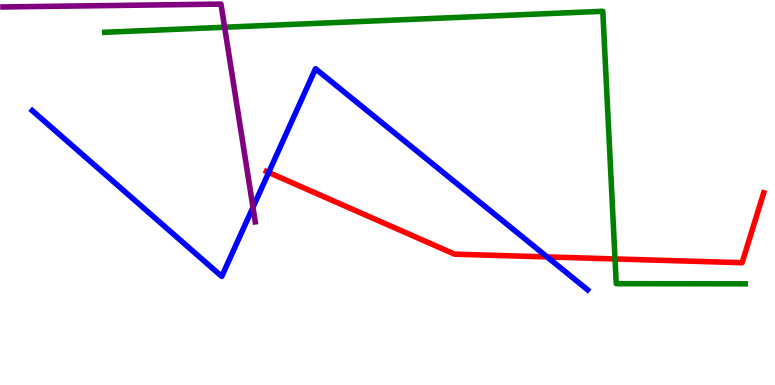[{'lines': ['blue', 'red'], 'intersections': [{'x': 3.47, 'y': 5.52}, {'x': 7.06, 'y': 3.33}]}, {'lines': ['green', 'red'], 'intersections': [{'x': 7.94, 'y': 3.27}]}, {'lines': ['purple', 'red'], 'intersections': []}, {'lines': ['blue', 'green'], 'intersections': []}, {'lines': ['blue', 'purple'], 'intersections': [{'x': 3.26, 'y': 4.62}]}, {'lines': ['green', 'purple'], 'intersections': [{'x': 2.9, 'y': 9.29}]}]